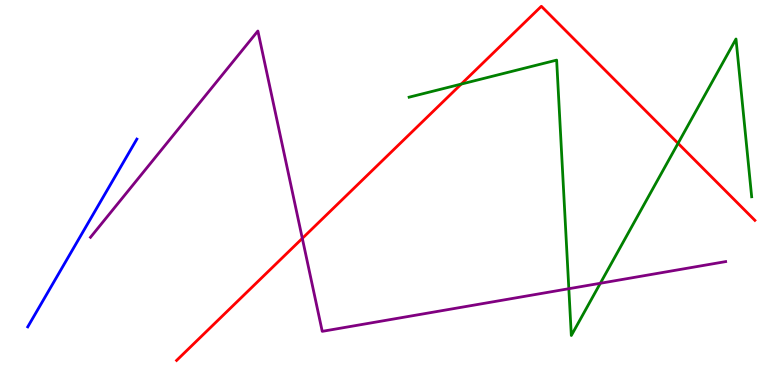[{'lines': ['blue', 'red'], 'intersections': []}, {'lines': ['green', 'red'], 'intersections': [{'x': 5.95, 'y': 7.82}, {'x': 8.75, 'y': 6.28}]}, {'lines': ['purple', 'red'], 'intersections': [{'x': 3.9, 'y': 3.81}]}, {'lines': ['blue', 'green'], 'intersections': []}, {'lines': ['blue', 'purple'], 'intersections': []}, {'lines': ['green', 'purple'], 'intersections': [{'x': 7.34, 'y': 2.5}, {'x': 7.75, 'y': 2.64}]}]